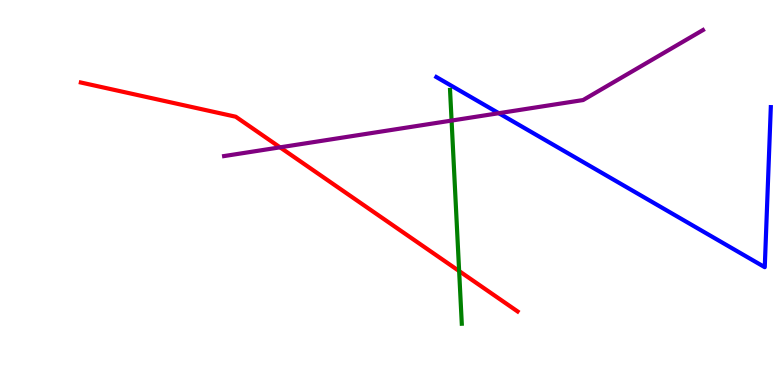[{'lines': ['blue', 'red'], 'intersections': []}, {'lines': ['green', 'red'], 'intersections': [{'x': 5.92, 'y': 2.96}]}, {'lines': ['purple', 'red'], 'intersections': [{'x': 3.61, 'y': 6.17}]}, {'lines': ['blue', 'green'], 'intersections': []}, {'lines': ['blue', 'purple'], 'intersections': [{'x': 6.44, 'y': 7.06}]}, {'lines': ['green', 'purple'], 'intersections': [{'x': 5.83, 'y': 6.87}]}]